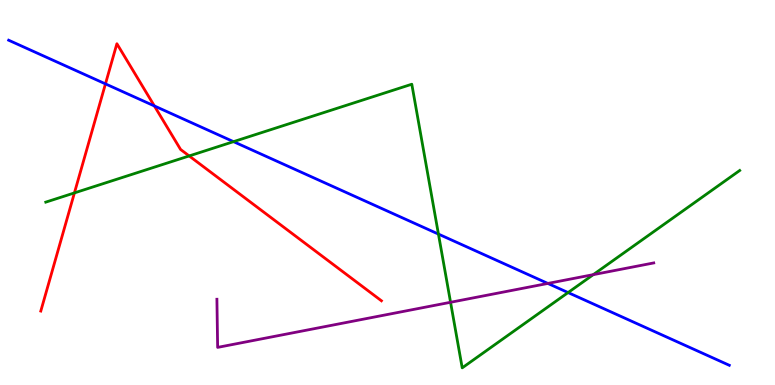[{'lines': ['blue', 'red'], 'intersections': [{'x': 1.36, 'y': 7.82}, {'x': 1.99, 'y': 7.25}]}, {'lines': ['green', 'red'], 'intersections': [{'x': 0.96, 'y': 4.99}, {'x': 2.44, 'y': 5.95}]}, {'lines': ['purple', 'red'], 'intersections': []}, {'lines': ['blue', 'green'], 'intersections': [{'x': 3.01, 'y': 6.32}, {'x': 5.66, 'y': 3.92}, {'x': 7.33, 'y': 2.4}]}, {'lines': ['blue', 'purple'], 'intersections': [{'x': 7.07, 'y': 2.64}]}, {'lines': ['green', 'purple'], 'intersections': [{'x': 5.81, 'y': 2.15}, {'x': 7.66, 'y': 2.87}]}]